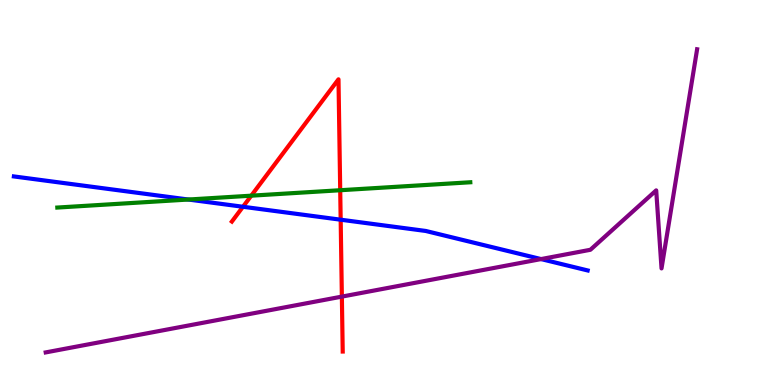[{'lines': ['blue', 'red'], 'intersections': [{'x': 3.14, 'y': 4.63}, {'x': 4.4, 'y': 4.29}]}, {'lines': ['green', 'red'], 'intersections': [{'x': 3.24, 'y': 4.92}, {'x': 4.39, 'y': 5.06}]}, {'lines': ['purple', 'red'], 'intersections': [{'x': 4.41, 'y': 2.3}]}, {'lines': ['blue', 'green'], 'intersections': [{'x': 2.43, 'y': 4.82}]}, {'lines': ['blue', 'purple'], 'intersections': [{'x': 6.98, 'y': 3.27}]}, {'lines': ['green', 'purple'], 'intersections': []}]